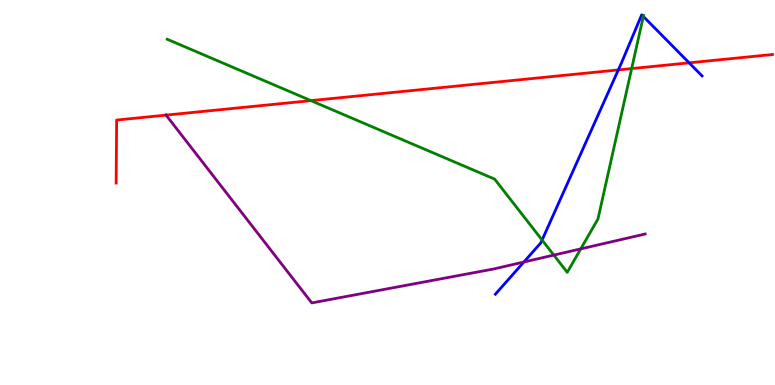[{'lines': ['blue', 'red'], 'intersections': [{'x': 7.98, 'y': 8.18}, {'x': 8.89, 'y': 8.37}]}, {'lines': ['green', 'red'], 'intersections': [{'x': 4.01, 'y': 7.39}, {'x': 8.15, 'y': 8.22}]}, {'lines': ['purple', 'red'], 'intersections': [{'x': 2.14, 'y': 7.01}]}, {'lines': ['blue', 'green'], 'intersections': [{'x': 6.99, 'y': 3.77}, {'x': 8.3, 'y': 9.57}]}, {'lines': ['blue', 'purple'], 'intersections': [{'x': 6.76, 'y': 3.19}]}, {'lines': ['green', 'purple'], 'intersections': [{'x': 7.15, 'y': 3.37}, {'x': 7.49, 'y': 3.54}]}]